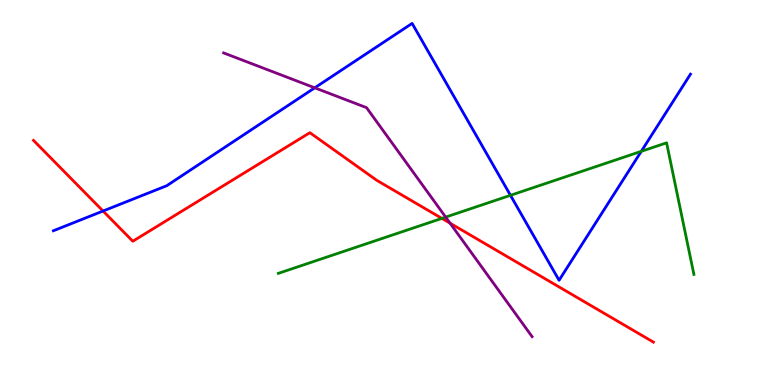[{'lines': ['blue', 'red'], 'intersections': [{'x': 1.33, 'y': 4.52}]}, {'lines': ['green', 'red'], 'intersections': [{'x': 5.7, 'y': 4.33}]}, {'lines': ['purple', 'red'], 'intersections': [{'x': 5.81, 'y': 4.2}]}, {'lines': ['blue', 'green'], 'intersections': [{'x': 6.59, 'y': 4.93}, {'x': 8.27, 'y': 6.07}]}, {'lines': ['blue', 'purple'], 'intersections': [{'x': 4.06, 'y': 7.72}]}, {'lines': ['green', 'purple'], 'intersections': [{'x': 5.75, 'y': 4.36}]}]